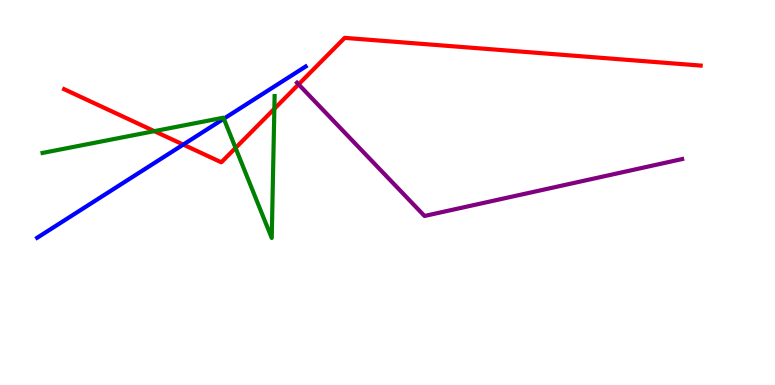[{'lines': ['blue', 'red'], 'intersections': [{'x': 2.36, 'y': 6.24}]}, {'lines': ['green', 'red'], 'intersections': [{'x': 1.99, 'y': 6.59}, {'x': 3.04, 'y': 6.16}, {'x': 3.54, 'y': 7.17}]}, {'lines': ['purple', 'red'], 'intersections': [{'x': 3.85, 'y': 7.81}]}, {'lines': ['blue', 'green'], 'intersections': [{'x': 2.89, 'y': 6.92}]}, {'lines': ['blue', 'purple'], 'intersections': []}, {'lines': ['green', 'purple'], 'intersections': []}]